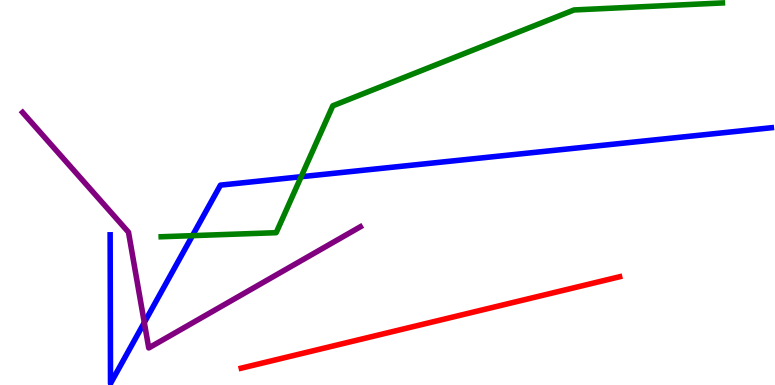[{'lines': ['blue', 'red'], 'intersections': []}, {'lines': ['green', 'red'], 'intersections': []}, {'lines': ['purple', 'red'], 'intersections': []}, {'lines': ['blue', 'green'], 'intersections': [{'x': 2.48, 'y': 3.88}, {'x': 3.89, 'y': 5.41}]}, {'lines': ['blue', 'purple'], 'intersections': [{'x': 1.86, 'y': 1.62}]}, {'lines': ['green', 'purple'], 'intersections': []}]